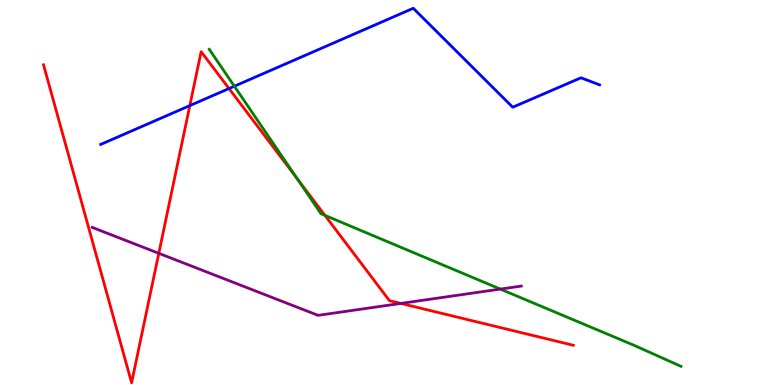[{'lines': ['blue', 'red'], 'intersections': [{'x': 2.45, 'y': 7.26}, {'x': 2.96, 'y': 7.7}]}, {'lines': ['green', 'red'], 'intersections': [{'x': 3.83, 'y': 5.36}, {'x': 4.19, 'y': 4.41}]}, {'lines': ['purple', 'red'], 'intersections': [{'x': 2.05, 'y': 3.42}, {'x': 5.17, 'y': 2.12}]}, {'lines': ['blue', 'green'], 'intersections': [{'x': 3.02, 'y': 7.76}]}, {'lines': ['blue', 'purple'], 'intersections': []}, {'lines': ['green', 'purple'], 'intersections': [{'x': 6.46, 'y': 2.49}]}]